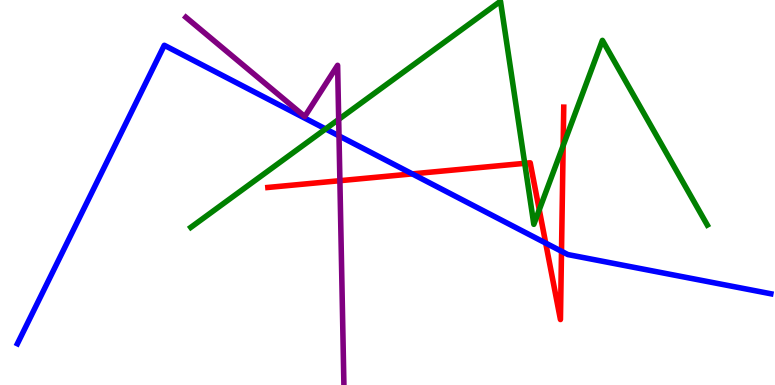[{'lines': ['blue', 'red'], 'intersections': [{'x': 5.32, 'y': 5.48}, {'x': 7.04, 'y': 3.69}, {'x': 7.25, 'y': 3.47}]}, {'lines': ['green', 'red'], 'intersections': [{'x': 6.77, 'y': 5.76}, {'x': 6.96, 'y': 4.55}, {'x': 7.27, 'y': 6.22}]}, {'lines': ['purple', 'red'], 'intersections': [{'x': 4.39, 'y': 5.31}]}, {'lines': ['blue', 'green'], 'intersections': [{'x': 4.2, 'y': 6.65}]}, {'lines': ['blue', 'purple'], 'intersections': [{'x': 4.37, 'y': 6.47}]}, {'lines': ['green', 'purple'], 'intersections': [{'x': 4.37, 'y': 6.9}]}]